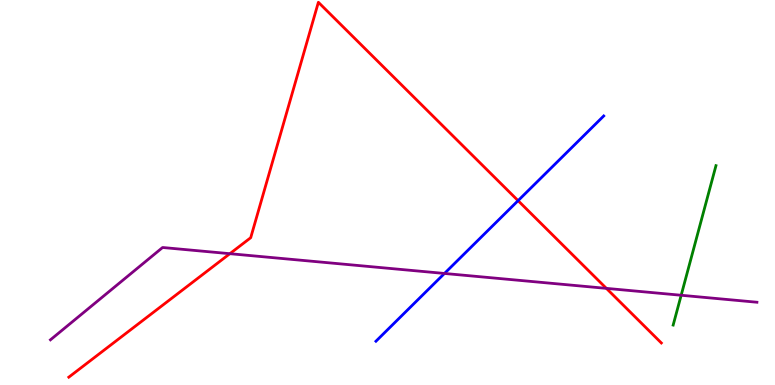[{'lines': ['blue', 'red'], 'intersections': [{'x': 6.68, 'y': 4.79}]}, {'lines': ['green', 'red'], 'intersections': []}, {'lines': ['purple', 'red'], 'intersections': [{'x': 2.97, 'y': 3.41}, {'x': 7.82, 'y': 2.51}]}, {'lines': ['blue', 'green'], 'intersections': []}, {'lines': ['blue', 'purple'], 'intersections': [{'x': 5.74, 'y': 2.9}]}, {'lines': ['green', 'purple'], 'intersections': [{'x': 8.79, 'y': 2.33}]}]